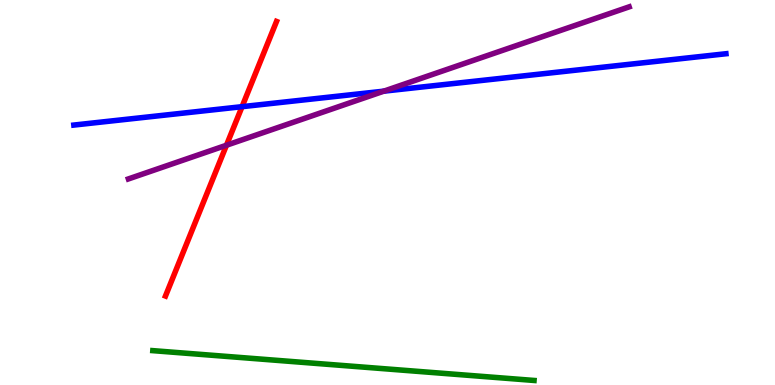[{'lines': ['blue', 'red'], 'intersections': [{'x': 3.12, 'y': 7.23}]}, {'lines': ['green', 'red'], 'intersections': []}, {'lines': ['purple', 'red'], 'intersections': [{'x': 2.92, 'y': 6.23}]}, {'lines': ['blue', 'green'], 'intersections': []}, {'lines': ['blue', 'purple'], 'intersections': [{'x': 4.95, 'y': 7.63}]}, {'lines': ['green', 'purple'], 'intersections': []}]